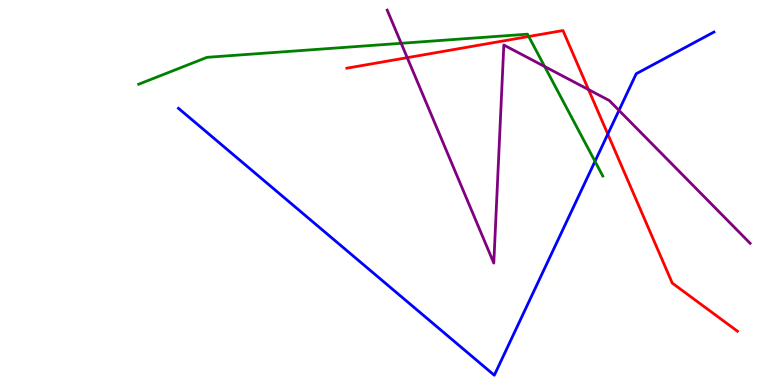[{'lines': ['blue', 'red'], 'intersections': [{'x': 7.84, 'y': 6.52}]}, {'lines': ['green', 'red'], 'intersections': [{'x': 6.82, 'y': 9.05}]}, {'lines': ['purple', 'red'], 'intersections': [{'x': 5.25, 'y': 8.5}, {'x': 7.59, 'y': 7.67}]}, {'lines': ['blue', 'green'], 'intersections': [{'x': 7.68, 'y': 5.81}]}, {'lines': ['blue', 'purple'], 'intersections': [{'x': 7.99, 'y': 7.13}]}, {'lines': ['green', 'purple'], 'intersections': [{'x': 5.18, 'y': 8.88}, {'x': 7.03, 'y': 8.27}]}]